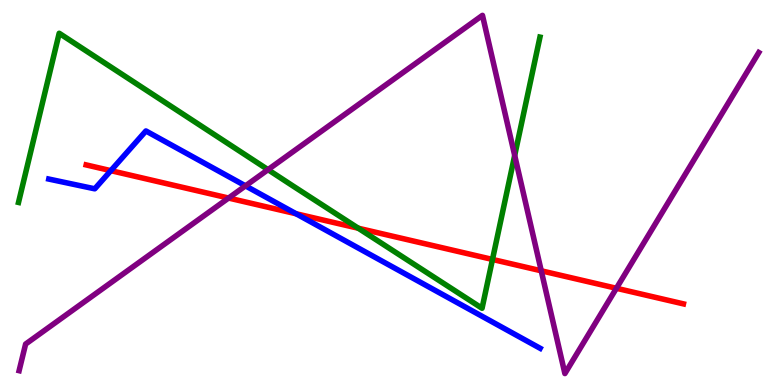[{'lines': ['blue', 'red'], 'intersections': [{'x': 1.43, 'y': 5.57}, {'x': 3.82, 'y': 4.45}]}, {'lines': ['green', 'red'], 'intersections': [{'x': 4.62, 'y': 4.07}, {'x': 6.35, 'y': 3.26}]}, {'lines': ['purple', 'red'], 'intersections': [{'x': 2.95, 'y': 4.86}, {'x': 6.98, 'y': 2.97}, {'x': 7.95, 'y': 2.51}]}, {'lines': ['blue', 'green'], 'intersections': []}, {'lines': ['blue', 'purple'], 'intersections': [{'x': 3.17, 'y': 5.17}]}, {'lines': ['green', 'purple'], 'intersections': [{'x': 3.46, 'y': 5.59}, {'x': 6.64, 'y': 5.96}]}]